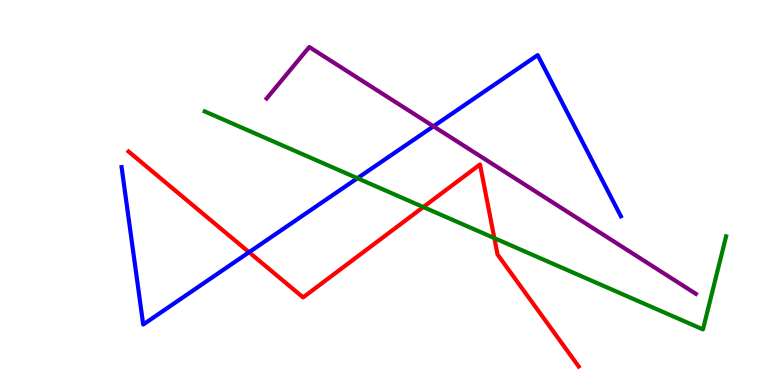[{'lines': ['blue', 'red'], 'intersections': [{'x': 3.21, 'y': 3.45}]}, {'lines': ['green', 'red'], 'intersections': [{'x': 5.46, 'y': 4.62}, {'x': 6.38, 'y': 3.81}]}, {'lines': ['purple', 'red'], 'intersections': []}, {'lines': ['blue', 'green'], 'intersections': [{'x': 4.61, 'y': 5.37}]}, {'lines': ['blue', 'purple'], 'intersections': [{'x': 5.59, 'y': 6.72}]}, {'lines': ['green', 'purple'], 'intersections': []}]